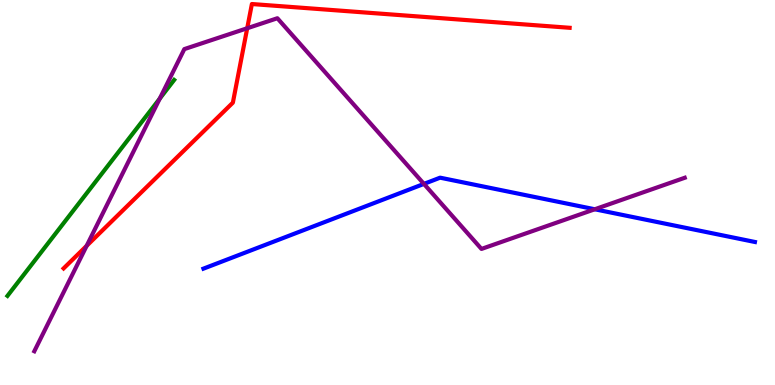[{'lines': ['blue', 'red'], 'intersections': []}, {'lines': ['green', 'red'], 'intersections': []}, {'lines': ['purple', 'red'], 'intersections': [{'x': 1.12, 'y': 3.61}, {'x': 3.19, 'y': 9.27}]}, {'lines': ['blue', 'green'], 'intersections': []}, {'lines': ['blue', 'purple'], 'intersections': [{'x': 5.47, 'y': 5.22}, {'x': 7.67, 'y': 4.56}]}, {'lines': ['green', 'purple'], 'intersections': [{'x': 2.06, 'y': 7.44}]}]